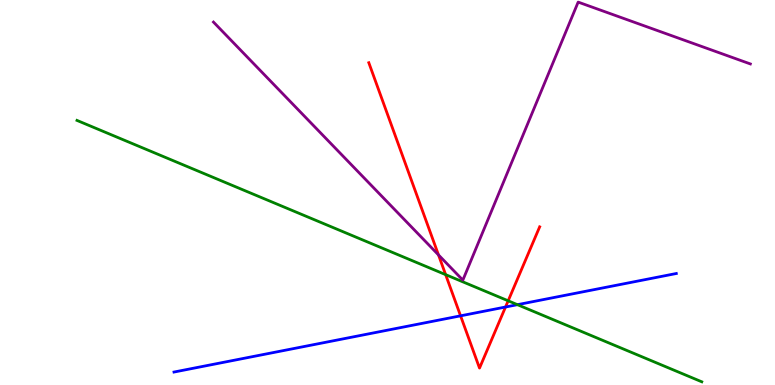[{'lines': ['blue', 'red'], 'intersections': [{'x': 5.94, 'y': 1.8}, {'x': 6.52, 'y': 2.03}]}, {'lines': ['green', 'red'], 'intersections': [{'x': 5.75, 'y': 2.87}, {'x': 6.56, 'y': 2.19}]}, {'lines': ['purple', 'red'], 'intersections': [{'x': 5.66, 'y': 3.38}]}, {'lines': ['blue', 'green'], 'intersections': [{'x': 6.68, 'y': 2.09}]}, {'lines': ['blue', 'purple'], 'intersections': []}, {'lines': ['green', 'purple'], 'intersections': []}]